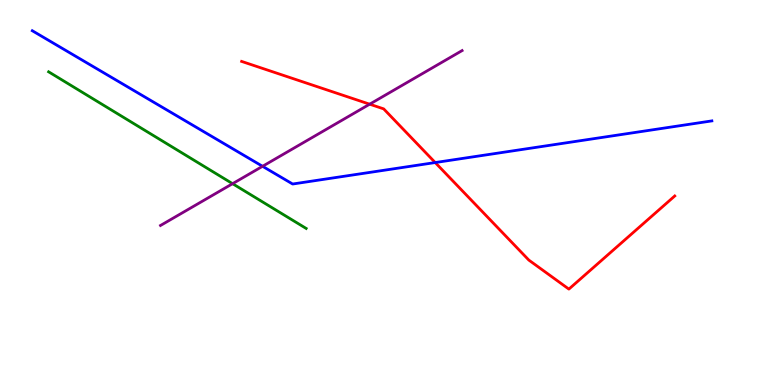[{'lines': ['blue', 'red'], 'intersections': [{'x': 5.62, 'y': 5.78}]}, {'lines': ['green', 'red'], 'intersections': []}, {'lines': ['purple', 'red'], 'intersections': [{'x': 4.77, 'y': 7.29}]}, {'lines': ['blue', 'green'], 'intersections': []}, {'lines': ['blue', 'purple'], 'intersections': [{'x': 3.39, 'y': 5.68}]}, {'lines': ['green', 'purple'], 'intersections': [{'x': 3.0, 'y': 5.23}]}]